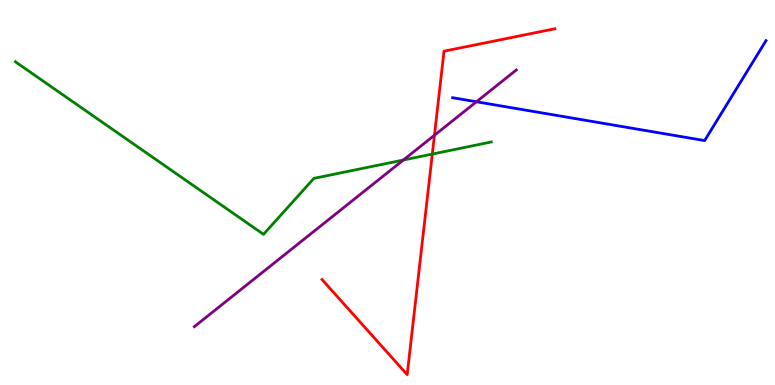[{'lines': ['blue', 'red'], 'intersections': []}, {'lines': ['green', 'red'], 'intersections': [{'x': 5.58, 'y': 6.0}]}, {'lines': ['purple', 'red'], 'intersections': [{'x': 5.61, 'y': 6.49}]}, {'lines': ['blue', 'green'], 'intersections': []}, {'lines': ['blue', 'purple'], 'intersections': [{'x': 6.15, 'y': 7.36}]}, {'lines': ['green', 'purple'], 'intersections': [{'x': 5.2, 'y': 5.84}]}]